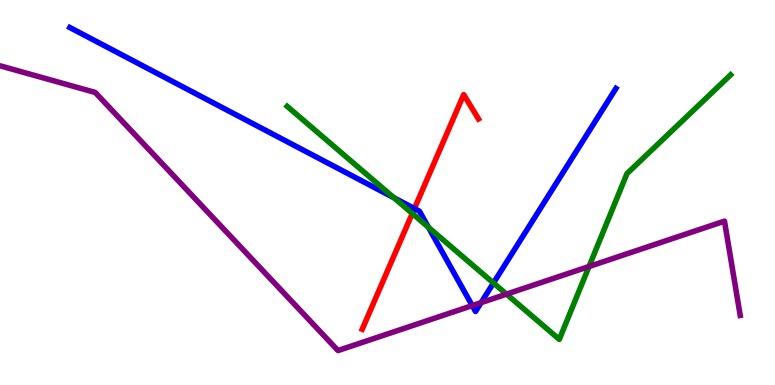[{'lines': ['blue', 'red'], 'intersections': [{'x': 5.35, 'y': 4.58}]}, {'lines': ['green', 'red'], 'intersections': [{'x': 5.32, 'y': 4.46}]}, {'lines': ['purple', 'red'], 'intersections': []}, {'lines': ['blue', 'green'], 'intersections': [{'x': 5.08, 'y': 4.86}, {'x': 5.53, 'y': 4.1}, {'x': 6.37, 'y': 2.65}]}, {'lines': ['blue', 'purple'], 'intersections': [{'x': 6.09, 'y': 2.06}, {'x': 6.21, 'y': 2.14}]}, {'lines': ['green', 'purple'], 'intersections': [{'x': 6.54, 'y': 2.36}, {'x': 7.6, 'y': 3.08}]}]